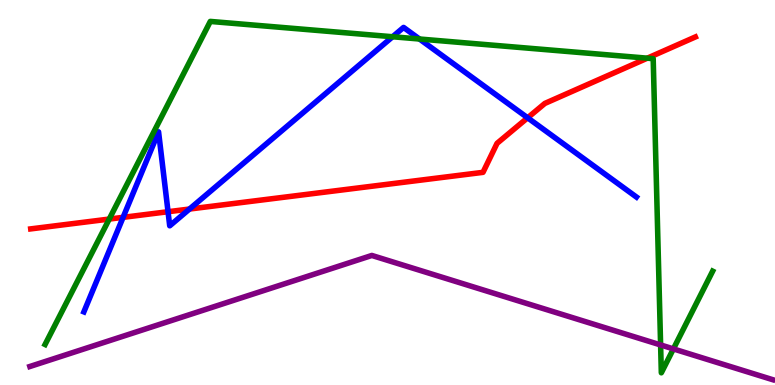[{'lines': ['blue', 'red'], 'intersections': [{'x': 1.59, 'y': 4.35}, {'x': 2.17, 'y': 4.5}, {'x': 2.45, 'y': 4.57}, {'x': 6.81, 'y': 6.94}]}, {'lines': ['green', 'red'], 'intersections': [{'x': 1.41, 'y': 4.31}, {'x': 8.35, 'y': 8.49}]}, {'lines': ['purple', 'red'], 'intersections': []}, {'lines': ['blue', 'green'], 'intersections': [{'x': 5.07, 'y': 9.05}, {'x': 5.41, 'y': 8.99}]}, {'lines': ['blue', 'purple'], 'intersections': []}, {'lines': ['green', 'purple'], 'intersections': [{'x': 8.52, 'y': 1.04}, {'x': 8.69, 'y': 0.938}]}]